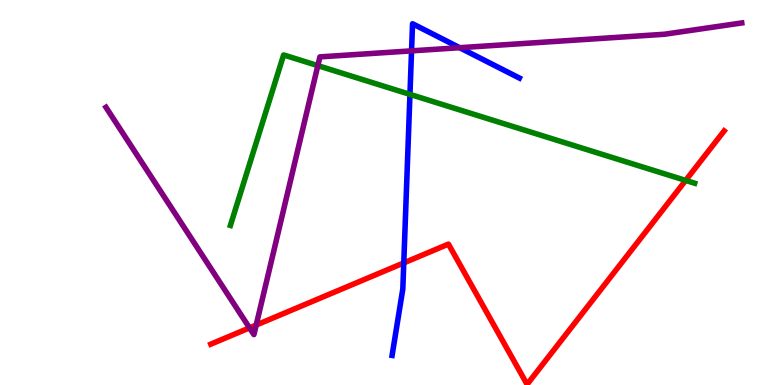[{'lines': ['blue', 'red'], 'intersections': [{'x': 5.21, 'y': 3.17}]}, {'lines': ['green', 'red'], 'intersections': [{'x': 8.85, 'y': 5.31}]}, {'lines': ['purple', 'red'], 'intersections': [{'x': 3.22, 'y': 1.48}, {'x': 3.31, 'y': 1.56}]}, {'lines': ['blue', 'green'], 'intersections': [{'x': 5.29, 'y': 7.55}]}, {'lines': ['blue', 'purple'], 'intersections': [{'x': 5.31, 'y': 8.68}, {'x': 5.93, 'y': 8.76}]}, {'lines': ['green', 'purple'], 'intersections': [{'x': 4.1, 'y': 8.3}]}]